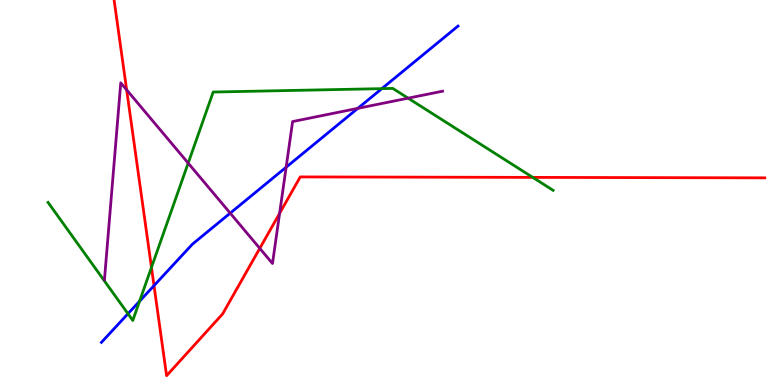[{'lines': ['blue', 'red'], 'intersections': [{'x': 1.99, 'y': 2.58}]}, {'lines': ['green', 'red'], 'intersections': [{'x': 1.95, 'y': 3.05}, {'x': 6.87, 'y': 5.39}]}, {'lines': ['purple', 'red'], 'intersections': [{'x': 1.63, 'y': 7.67}, {'x': 3.35, 'y': 3.55}, {'x': 3.61, 'y': 4.46}]}, {'lines': ['blue', 'green'], 'intersections': [{'x': 1.65, 'y': 1.85}, {'x': 1.8, 'y': 2.18}, {'x': 4.93, 'y': 7.7}]}, {'lines': ['blue', 'purple'], 'intersections': [{'x': 2.97, 'y': 4.46}, {'x': 3.69, 'y': 5.66}, {'x': 4.62, 'y': 7.19}]}, {'lines': ['green', 'purple'], 'intersections': [{'x': 2.43, 'y': 5.76}, {'x': 5.27, 'y': 7.45}]}]